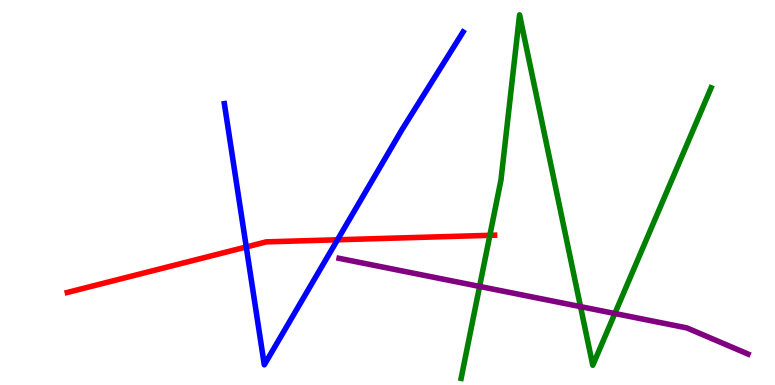[{'lines': ['blue', 'red'], 'intersections': [{'x': 3.18, 'y': 3.59}, {'x': 4.35, 'y': 3.77}]}, {'lines': ['green', 'red'], 'intersections': [{'x': 6.32, 'y': 3.89}]}, {'lines': ['purple', 'red'], 'intersections': []}, {'lines': ['blue', 'green'], 'intersections': []}, {'lines': ['blue', 'purple'], 'intersections': []}, {'lines': ['green', 'purple'], 'intersections': [{'x': 6.19, 'y': 2.56}, {'x': 7.49, 'y': 2.04}, {'x': 7.93, 'y': 1.86}]}]